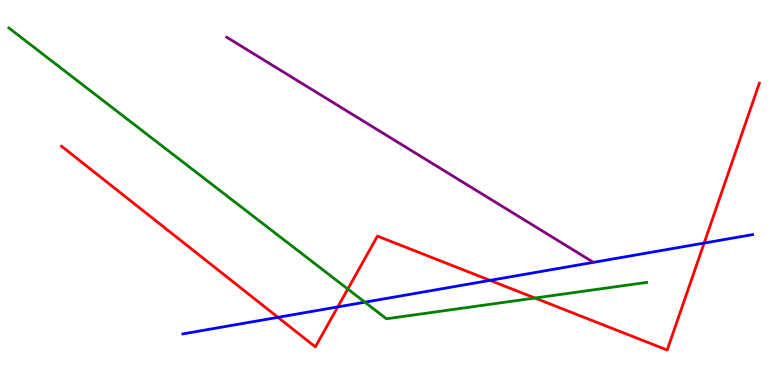[{'lines': ['blue', 'red'], 'intersections': [{'x': 3.59, 'y': 1.76}, {'x': 4.36, 'y': 2.03}, {'x': 6.32, 'y': 2.72}, {'x': 9.09, 'y': 3.69}]}, {'lines': ['green', 'red'], 'intersections': [{'x': 4.49, 'y': 2.49}, {'x': 6.9, 'y': 2.26}]}, {'lines': ['purple', 'red'], 'intersections': []}, {'lines': ['blue', 'green'], 'intersections': [{'x': 4.71, 'y': 2.15}]}, {'lines': ['blue', 'purple'], 'intersections': []}, {'lines': ['green', 'purple'], 'intersections': []}]